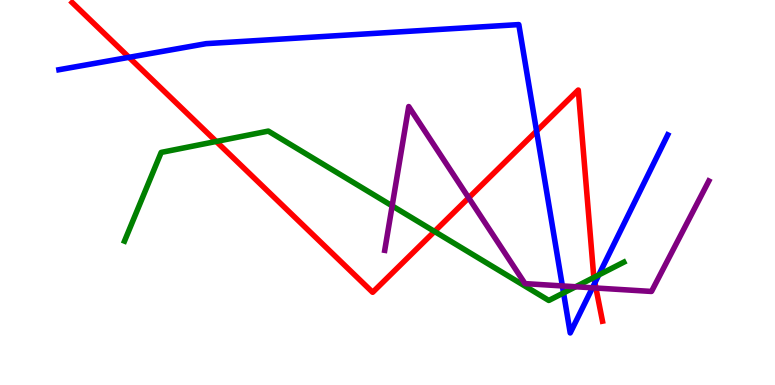[{'lines': ['blue', 'red'], 'intersections': [{'x': 1.66, 'y': 8.51}, {'x': 6.92, 'y': 6.6}, {'x': 7.68, 'y': 2.66}]}, {'lines': ['green', 'red'], 'intersections': [{'x': 2.79, 'y': 6.33}, {'x': 5.61, 'y': 3.99}, {'x': 7.66, 'y': 2.79}]}, {'lines': ['purple', 'red'], 'intersections': [{'x': 6.05, 'y': 4.86}, {'x': 7.69, 'y': 2.52}]}, {'lines': ['blue', 'green'], 'intersections': [{'x': 7.27, 'y': 2.39}, {'x': 7.73, 'y': 2.86}]}, {'lines': ['blue', 'purple'], 'intersections': [{'x': 7.26, 'y': 2.57}, {'x': 7.64, 'y': 2.52}]}, {'lines': ['green', 'purple'], 'intersections': [{'x': 5.06, 'y': 4.65}, {'x': 7.43, 'y': 2.55}]}]